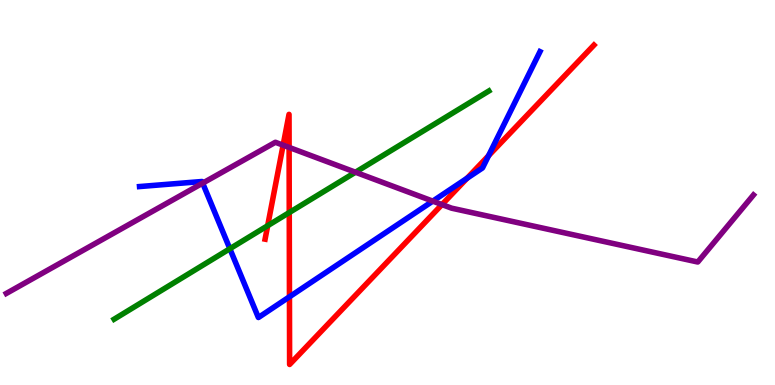[{'lines': ['blue', 'red'], 'intersections': [{'x': 3.73, 'y': 2.29}, {'x': 6.03, 'y': 5.37}, {'x': 6.3, 'y': 5.96}]}, {'lines': ['green', 'red'], 'intersections': [{'x': 3.45, 'y': 4.14}, {'x': 3.73, 'y': 4.48}]}, {'lines': ['purple', 'red'], 'intersections': [{'x': 3.65, 'y': 6.23}, {'x': 3.73, 'y': 6.17}, {'x': 5.7, 'y': 4.69}]}, {'lines': ['blue', 'green'], 'intersections': [{'x': 2.97, 'y': 3.54}]}, {'lines': ['blue', 'purple'], 'intersections': [{'x': 2.62, 'y': 5.24}, {'x': 5.58, 'y': 4.78}]}, {'lines': ['green', 'purple'], 'intersections': [{'x': 4.59, 'y': 5.53}]}]